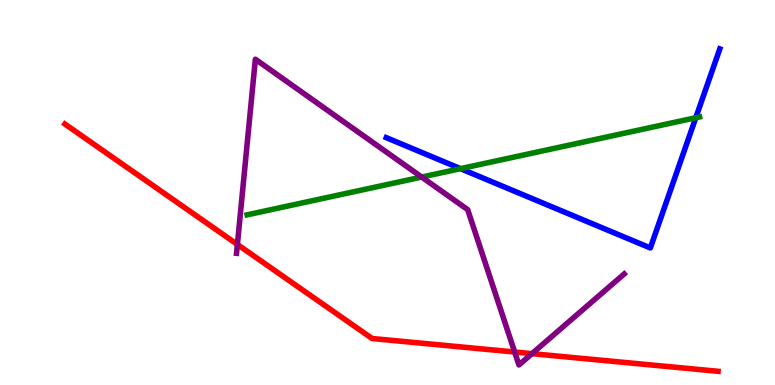[{'lines': ['blue', 'red'], 'intersections': []}, {'lines': ['green', 'red'], 'intersections': []}, {'lines': ['purple', 'red'], 'intersections': [{'x': 3.06, 'y': 3.65}, {'x': 6.64, 'y': 0.857}, {'x': 6.86, 'y': 0.814}]}, {'lines': ['blue', 'green'], 'intersections': [{'x': 5.94, 'y': 5.62}, {'x': 8.98, 'y': 6.94}]}, {'lines': ['blue', 'purple'], 'intersections': []}, {'lines': ['green', 'purple'], 'intersections': [{'x': 5.44, 'y': 5.4}]}]